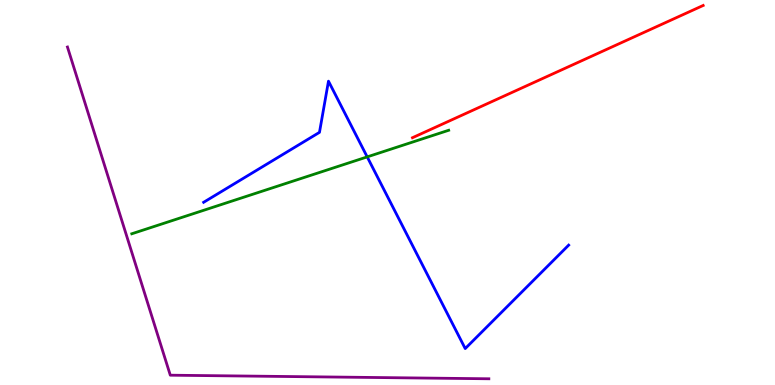[{'lines': ['blue', 'red'], 'intersections': []}, {'lines': ['green', 'red'], 'intersections': []}, {'lines': ['purple', 'red'], 'intersections': []}, {'lines': ['blue', 'green'], 'intersections': [{'x': 4.74, 'y': 5.93}]}, {'lines': ['blue', 'purple'], 'intersections': []}, {'lines': ['green', 'purple'], 'intersections': []}]